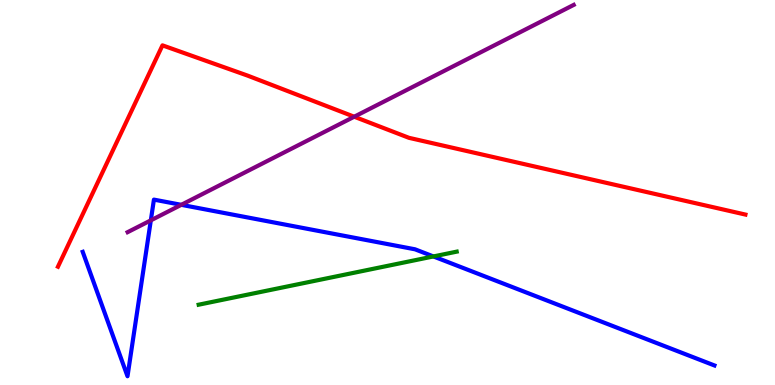[{'lines': ['blue', 'red'], 'intersections': []}, {'lines': ['green', 'red'], 'intersections': []}, {'lines': ['purple', 'red'], 'intersections': [{'x': 4.57, 'y': 6.97}]}, {'lines': ['blue', 'green'], 'intersections': [{'x': 5.59, 'y': 3.34}]}, {'lines': ['blue', 'purple'], 'intersections': [{'x': 1.95, 'y': 4.28}, {'x': 2.34, 'y': 4.68}]}, {'lines': ['green', 'purple'], 'intersections': []}]